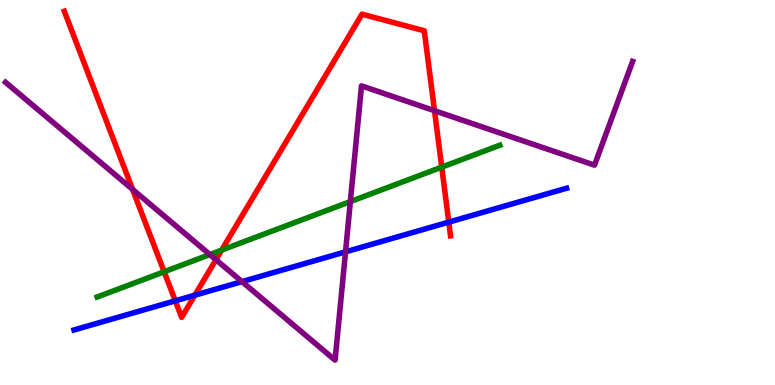[{'lines': ['blue', 'red'], 'intersections': [{'x': 2.26, 'y': 2.19}, {'x': 2.51, 'y': 2.33}, {'x': 5.79, 'y': 4.23}]}, {'lines': ['green', 'red'], 'intersections': [{'x': 2.12, 'y': 2.94}, {'x': 2.86, 'y': 3.5}, {'x': 5.7, 'y': 5.66}]}, {'lines': ['purple', 'red'], 'intersections': [{'x': 1.71, 'y': 5.08}, {'x': 2.79, 'y': 3.25}, {'x': 5.61, 'y': 7.12}]}, {'lines': ['blue', 'green'], 'intersections': []}, {'lines': ['blue', 'purple'], 'intersections': [{'x': 3.12, 'y': 2.68}, {'x': 4.46, 'y': 3.46}]}, {'lines': ['green', 'purple'], 'intersections': [{'x': 2.71, 'y': 3.39}, {'x': 4.52, 'y': 4.76}]}]